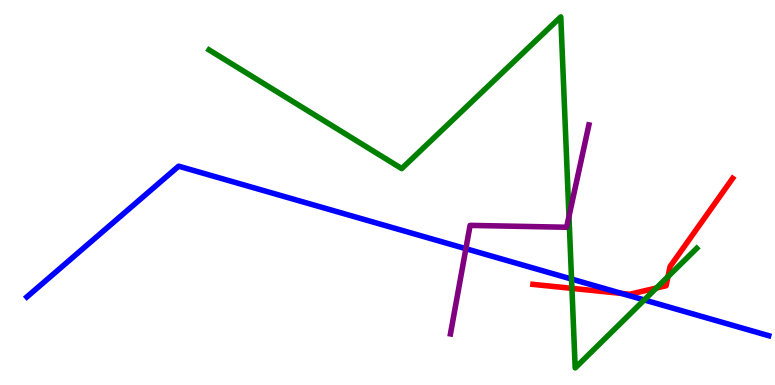[{'lines': ['blue', 'red'], 'intersections': [{'x': 8.02, 'y': 2.38}]}, {'lines': ['green', 'red'], 'intersections': [{'x': 7.38, 'y': 2.51}, {'x': 8.47, 'y': 2.52}, {'x': 8.62, 'y': 2.81}]}, {'lines': ['purple', 'red'], 'intersections': []}, {'lines': ['blue', 'green'], 'intersections': [{'x': 7.37, 'y': 2.75}, {'x': 8.31, 'y': 2.21}]}, {'lines': ['blue', 'purple'], 'intersections': [{'x': 6.01, 'y': 3.54}]}, {'lines': ['green', 'purple'], 'intersections': [{'x': 7.34, 'y': 4.38}]}]